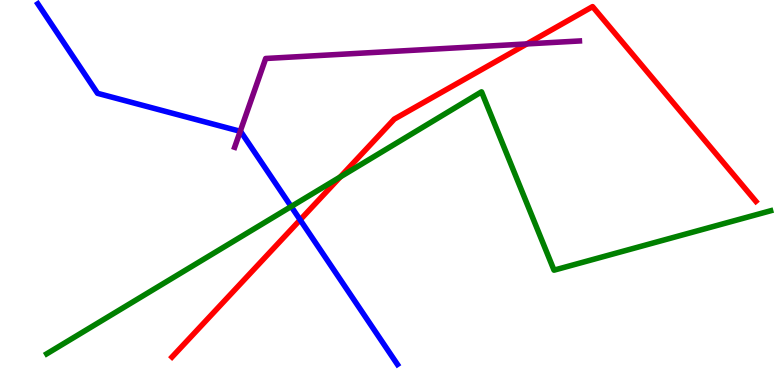[{'lines': ['blue', 'red'], 'intersections': [{'x': 3.87, 'y': 4.29}]}, {'lines': ['green', 'red'], 'intersections': [{'x': 4.39, 'y': 5.4}]}, {'lines': ['purple', 'red'], 'intersections': [{'x': 6.8, 'y': 8.86}]}, {'lines': ['blue', 'green'], 'intersections': [{'x': 3.76, 'y': 4.64}]}, {'lines': ['blue', 'purple'], 'intersections': [{'x': 3.1, 'y': 6.59}]}, {'lines': ['green', 'purple'], 'intersections': []}]